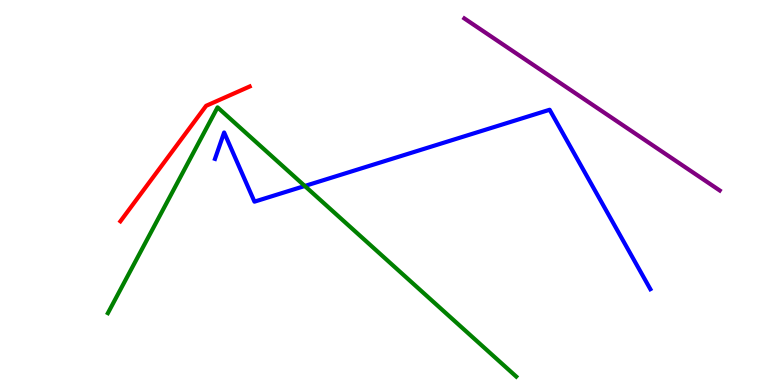[{'lines': ['blue', 'red'], 'intersections': []}, {'lines': ['green', 'red'], 'intersections': []}, {'lines': ['purple', 'red'], 'intersections': []}, {'lines': ['blue', 'green'], 'intersections': [{'x': 3.93, 'y': 5.17}]}, {'lines': ['blue', 'purple'], 'intersections': []}, {'lines': ['green', 'purple'], 'intersections': []}]